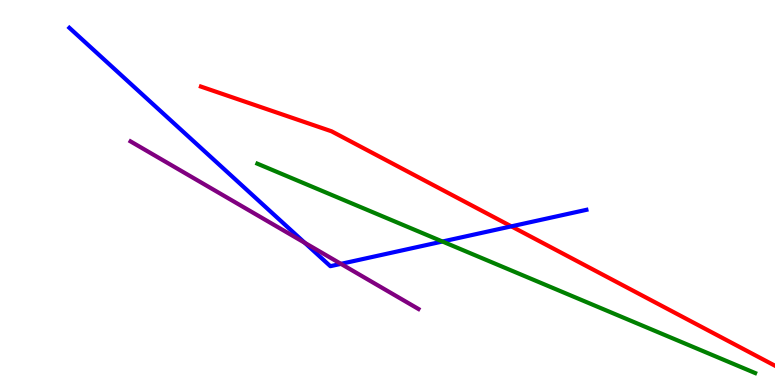[{'lines': ['blue', 'red'], 'intersections': [{'x': 6.6, 'y': 4.12}]}, {'lines': ['green', 'red'], 'intersections': []}, {'lines': ['purple', 'red'], 'intersections': []}, {'lines': ['blue', 'green'], 'intersections': [{'x': 5.71, 'y': 3.73}]}, {'lines': ['blue', 'purple'], 'intersections': [{'x': 3.93, 'y': 3.69}, {'x': 4.4, 'y': 3.15}]}, {'lines': ['green', 'purple'], 'intersections': []}]